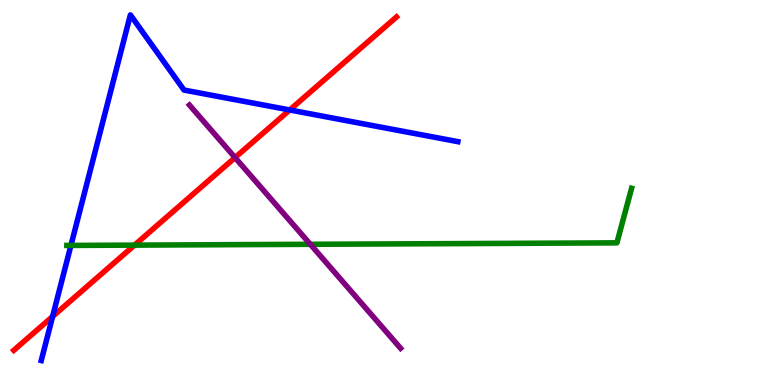[{'lines': ['blue', 'red'], 'intersections': [{'x': 0.679, 'y': 1.78}, {'x': 3.74, 'y': 7.14}]}, {'lines': ['green', 'red'], 'intersections': [{'x': 1.74, 'y': 3.63}]}, {'lines': ['purple', 'red'], 'intersections': [{'x': 3.03, 'y': 5.91}]}, {'lines': ['blue', 'green'], 'intersections': [{'x': 0.915, 'y': 3.63}]}, {'lines': ['blue', 'purple'], 'intersections': []}, {'lines': ['green', 'purple'], 'intersections': [{'x': 4.0, 'y': 3.65}]}]